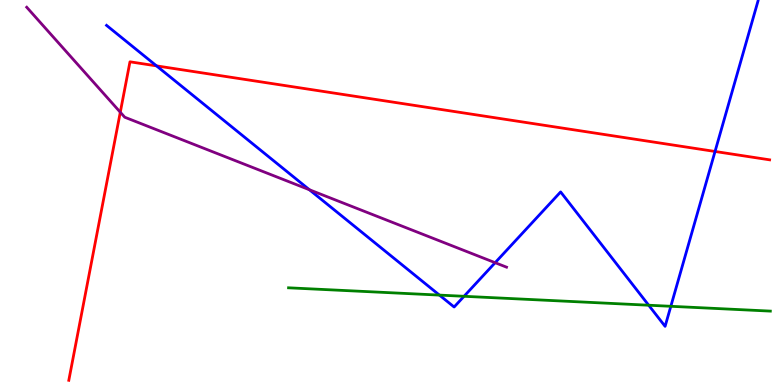[{'lines': ['blue', 'red'], 'intersections': [{'x': 2.02, 'y': 8.29}, {'x': 9.23, 'y': 6.07}]}, {'lines': ['green', 'red'], 'intersections': []}, {'lines': ['purple', 'red'], 'intersections': [{'x': 1.55, 'y': 7.09}]}, {'lines': ['blue', 'green'], 'intersections': [{'x': 5.67, 'y': 2.33}, {'x': 5.99, 'y': 2.3}, {'x': 8.37, 'y': 2.07}, {'x': 8.66, 'y': 2.04}]}, {'lines': ['blue', 'purple'], 'intersections': [{'x': 3.99, 'y': 5.07}, {'x': 6.39, 'y': 3.18}]}, {'lines': ['green', 'purple'], 'intersections': []}]